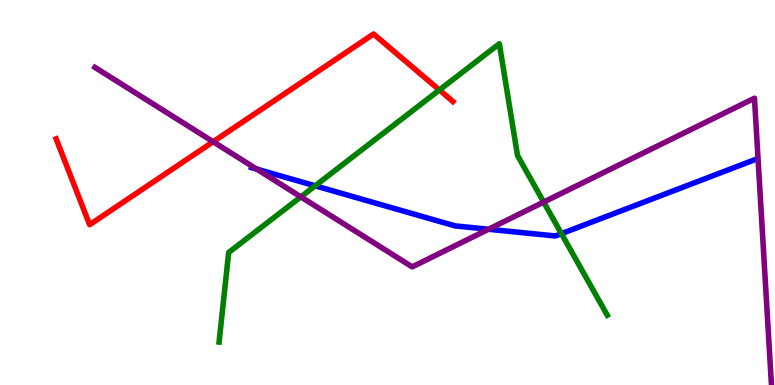[{'lines': ['blue', 'red'], 'intersections': []}, {'lines': ['green', 'red'], 'intersections': [{'x': 5.67, 'y': 7.66}]}, {'lines': ['purple', 'red'], 'intersections': [{'x': 2.75, 'y': 6.32}]}, {'lines': ['blue', 'green'], 'intersections': [{'x': 4.07, 'y': 5.17}, {'x': 7.24, 'y': 3.93}]}, {'lines': ['blue', 'purple'], 'intersections': [{'x': 3.31, 'y': 5.61}, {'x': 6.3, 'y': 4.05}]}, {'lines': ['green', 'purple'], 'intersections': [{'x': 3.88, 'y': 4.89}, {'x': 7.02, 'y': 4.75}]}]